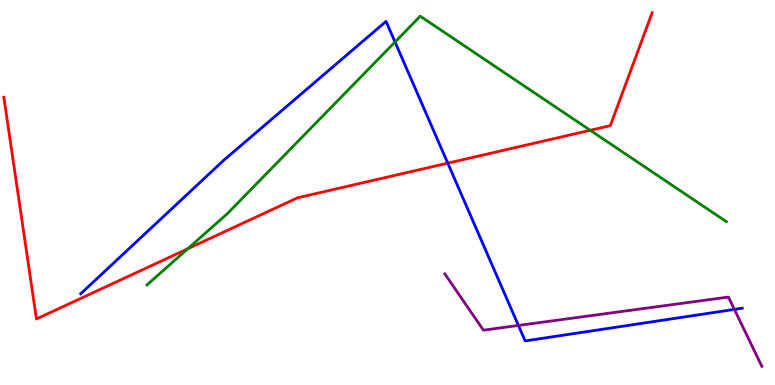[{'lines': ['blue', 'red'], 'intersections': [{'x': 5.78, 'y': 5.76}]}, {'lines': ['green', 'red'], 'intersections': [{'x': 2.42, 'y': 3.54}, {'x': 7.62, 'y': 6.62}]}, {'lines': ['purple', 'red'], 'intersections': []}, {'lines': ['blue', 'green'], 'intersections': [{'x': 5.1, 'y': 8.91}]}, {'lines': ['blue', 'purple'], 'intersections': [{'x': 6.69, 'y': 1.55}, {'x': 9.48, 'y': 1.96}]}, {'lines': ['green', 'purple'], 'intersections': []}]